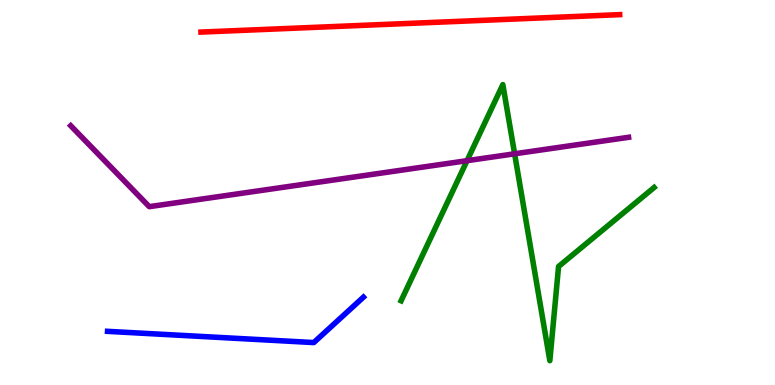[{'lines': ['blue', 'red'], 'intersections': []}, {'lines': ['green', 'red'], 'intersections': []}, {'lines': ['purple', 'red'], 'intersections': []}, {'lines': ['blue', 'green'], 'intersections': []}, {'lines': ['blue', 'purple'], 'intersections': []}, {'lines': ['green', 'purple'], 'intersections': [{'x': 6.03, 'y': 5.83}, {'x': 6.64, 'y': 6.01}]}]